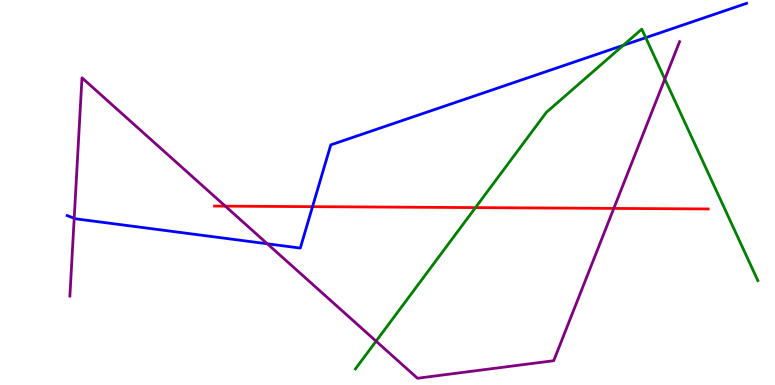[{'lines': ['blue', 'red'], 'intersections': [{'x': 4.03, 'y': 4.63}]}, {'lines': ['green', 'red'], 'intersections': [{'x': 6.14, 'y': 4.61}]}, {'lines': ['purple', 'red'], 'intersections': [{'x': 2.91, 'y': 4.65}, {'x': 7.92, 'y': 4.59}]}, {'lines': ['blue', 'green'], 'intersections': [{'x': 8.04, 'y': 8.82}, {'x': 8.33, 'y': 9.02}]}, {'lines': ['blue', 'purple'], 'intersections': [{'x': 0.957, 'y': 4.33}, {'x': 3.45, 'y': 3.67}]}, {'lines': ['green', 'purple'], 'intersections': [{'x': 4.85, 'y': 1.14}, {'x': 8.58, 'y': 7.95}]}]